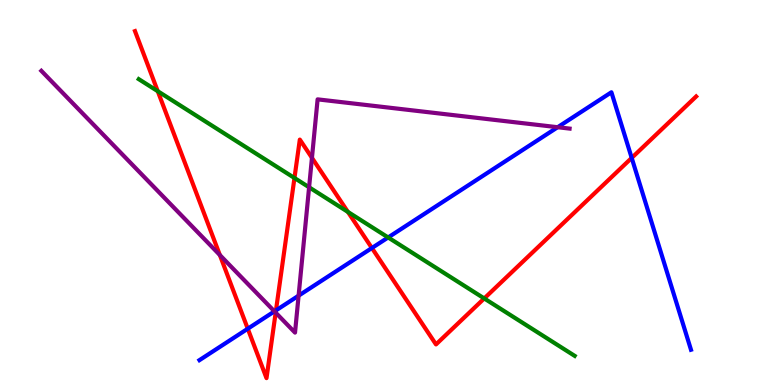[{'lines': ['blue', 'red'], 'intersections': [{'x': 3.2, 'y': 1.46}, {'x': 3.56, 'y': 1.94}, {'x': 4.8, 'y': 3.56}, {'x': 8.15, 'y': 5.9}]}, {'lines': ['green', 'red'], 'intersections': [{'x': 2.04, 'y': 7.63}, {'x': 3.8, 'y': 5.38}, {'x': 4.49, 'y': 4.5}, {'x': 6.25, 'y': 2.25}]}, {'lines': ['purple', 'red'], 'intersections': [{'x': 2.84, 'y': 3.38}, {'x': 3.56, 'y': 1.88}, {'x': 4.03, 'y': 5.9}]}, {'lines': ['blue', 'green'], 'intersections': [{'x': 5.01, 'y': 3.83}]}, {'lines': ['blue', 'purple'], 'intersections': [{'x': 3.54, 'y': 1.91}, {'x': 3.85, 'y': 2.32}, {'x': 7.2, 'y': 6.7}]}, {'lines': ['green', 'purple'], 'intersections': [{'x': 3.99, 'y': 5.14}]}]